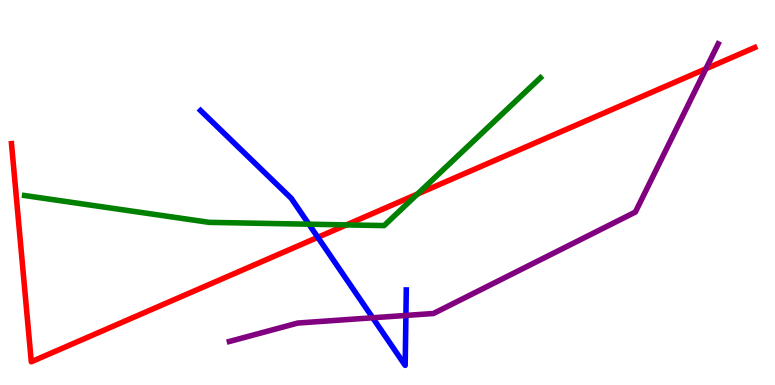[{'lines': ['blue', 'red'], 'intersections': [{'x': 4.1, 'y': 3.84}]}, {'lines': ['green', 'red'], 'intersections': [{'x': 4.47, 'y': 4.16}, {'x': 5.39, 'y': 4.96}]}, {'lines': ['purple', 'red'], 'intersections': [{'x': 9.11, 'y': 8.21}]}, {'lines': ['blue', 'green'], 'intersections': [{'x': 3.99, 'y': 4.18}]}, {'lines': ['blue', 'purple'], 'intersections': [{'x': 4.81, 'y': 1.75}, {'x': 5.24, 'y': 1.81}]}, {'lines': ['green', 'purple'], 'intersections': []}]